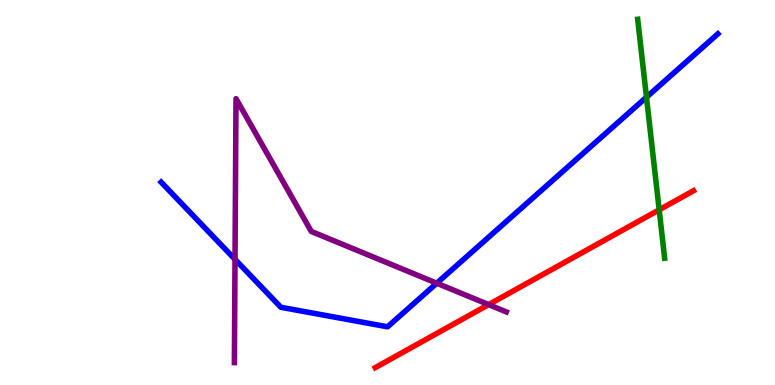[{'lines': ['blue', 'red'], 'intersections': []}, {'lines': ['green', 'red'], 'intersections': [{'x': 8.51, 'y': 4.55}]}, {'lines': ['purple', 'red'], 'intersections': [{'x': 6.31, 'y': 2.09}]}, {'lines': ['blue', 'green'], 'intersections': [{'x': 8.34, 'y': 7.48}]}, {'lines': ['blue', 'purple'], 'intersections': [{'x': 3.03, 'y': 3.26}, {'x': 5.64, 'y': 2.64}]}, {'lines': ['green', 'purple'], 'intersections': []}]